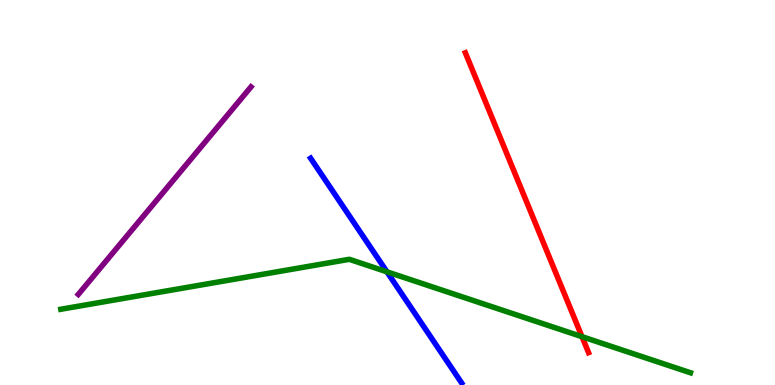[{'lines': ['blue', 'red'], 'intersections': []}, {'lines': ['green', 'red'], 'intersections': [{'x': 7.51, 'y': 1.26}]}, {'lines': ['purple', 'red'], 'intersections': []}, {'lines': ['blue', 'green'], 'intersections': [{'x': 4.99, 'y': 2.94}]}, {'lines': ['blue', 'purple'], 'intersections': []}, {'lines': ['green', 'purple'], 'intersections': []}]